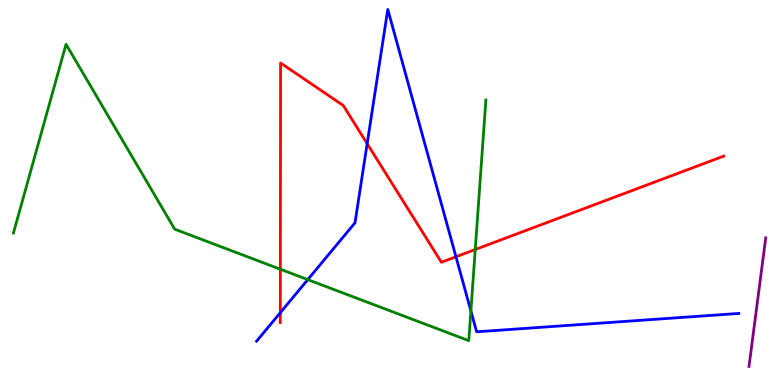[{'lines': ['blue', 'red'], 'intersections': [{'x': 3.62, 'y': 1.88}, {'x': 4.74, 'y': 6.27}, {'x': 5.88, 'y': 3.33}]}, {'lines': ['green', 'red'], 'intersections': [{'x': 3.62, 'y': 3.01}, {'x': 6.13, 'y': 3.52}]}, {'lines': ['purple', 'red'], 'intersections': []}, {'lines': ['blue', 'green'], 'intersections': [{'x': 3.97, 'y': 2.74}, {'x': 6.08, 'y': 1.92}]}, {'lines': ['blue', 'purple'], 'intersections': []}, {'lines': ['green', 'purple'], 'intersections': []}]